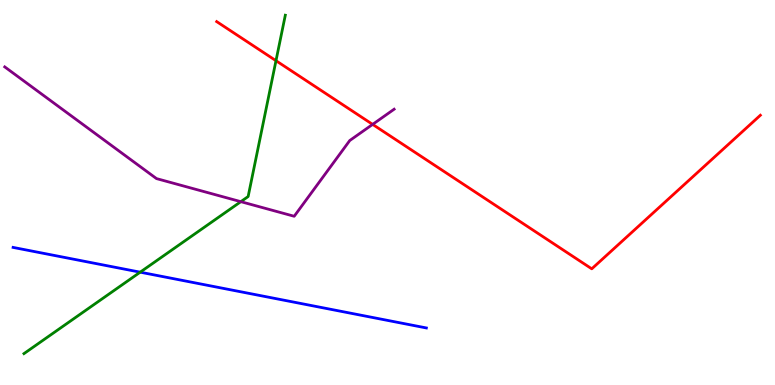[{'lines': ['blue', 'red'], 'intersections': []}, {'lines': ['green', 'red'], 'intersections': [{'x': 3.56, 'y': 8.42}]}, {'lines': ['purple', 'red'], 'intersections': [{'x': 4.81, 'y': 6.77}]}, {'lines': ['blue', 'green'], 'intersections': [{'x': 1.81, 'y': 2.93}]}, {'lines': ['blue', 'purple'], 'intersections': []}, {'lines': ['green', 'purple'], 'intersections': [{'x': 3.11, 'y': 4.76}]}]